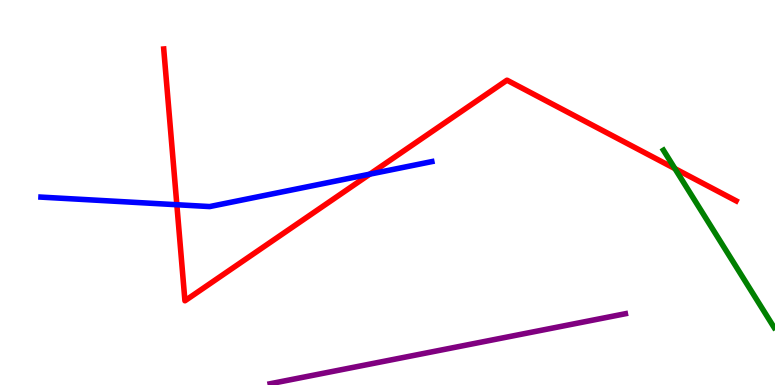[{'lines': ['blue', 'red'], 'intersections': [{'x': 2.28, 'y': 4.68}, {'x': 4.77, 'y': 5.48}]}, {'lines': ['green', 'red'], 'intersections': [{'x': 8.71, 'y': 5.62}]}, {'lines': ['purple', 'red'], 'intersections': []}, {'lines': ['blue', 'green'], 'intersections': []}, {'lines': ['blue', 'purple'], 'intersections': []}, {'lines': ['green', 'purple'], 'intersections': []}]